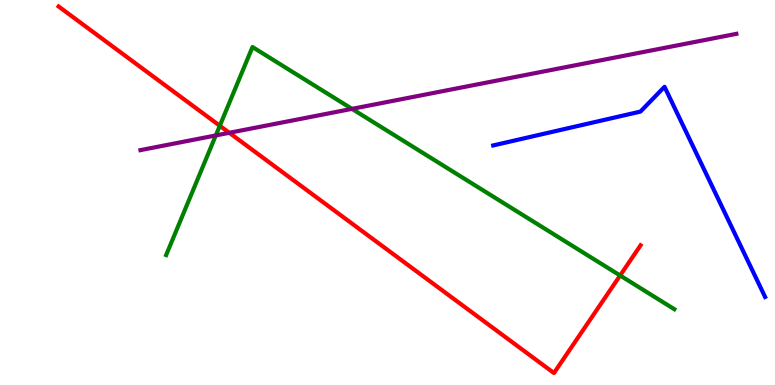[{'lines': ['blue', 'red'], 'intersections': []}, {'lines': ['green', 'red'], 'intersections': [{'x': 2.84, 'y': 6.73}, {'x': 8.0, 'y': 2.84}]}, {'lines': ['purple', 'red'], 'intersections': [{'x': 2.96, 'y': 6.55}]}, {'lines': ['blue', 'green'], 'intersections': []}, {'lines': ['blue', 'purple'], 'intersections': []}, {'lines': ['green', 'purple'], 'intersections': [{'x': 2.78, 'y': 6.48}, {'x': 4.54, 'y': 7.17}]}]